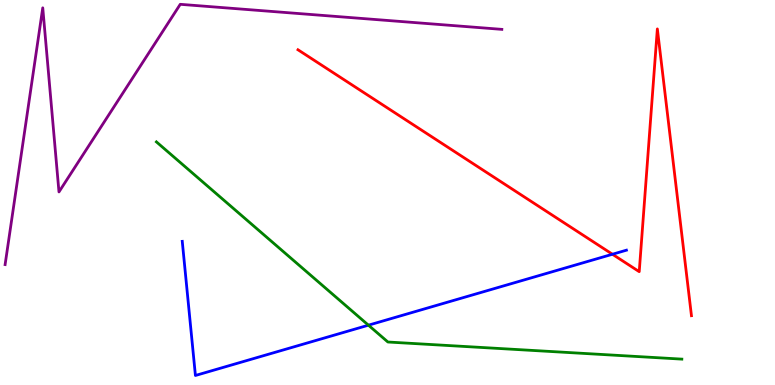[{'lines': ['blue', 'red'], 'intersections': [{'x': 7.9, 'y': 3.4}]}, {'lines': ['green', 'red'], 'intersections': []}, {'lines': ['purple', 'red'], 'intersections': []}, {'lines': ['blue', 'green'], 'intersections': [{'x': 4.75, 'y': 1.55}]}, {'lines': ['blue', 'purple'], 'intersections': []}, {'lines': ['green', 'purple'], 'intersections': []}]